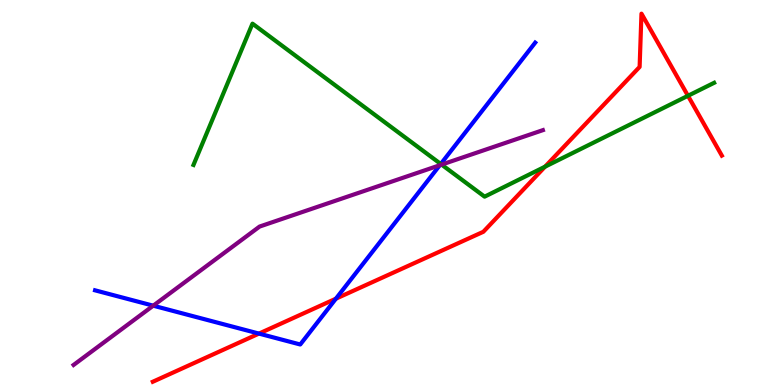[{'lines': ['blue', 'red'], 'intersections': [{'x': 3.34, 'y': 1.34}, {'x': 4.33, 'y': 2.24}]}, {'lines': ['green', 'red'], 'intersections': [{'x': 7.03, 'y': 5.67}, {'x': 8.88, 'y': 7.51}]}, {'lines': ['purple', 'red'], 'intersections': []}, {'lines': ['blue', 'green'], 'intersections': [{'x': 5.69, 'y': 5.74}]}, {'lines': ['blue', 'purple'], 'intersections': [{'x': 1.98, 'y': 2.06}, {'x': 5.67, 'y': 5.71}]}, {'lines': ['green', 'purple'], 'intersections': [{'x': 5.7, 'y': 5.72}]}]